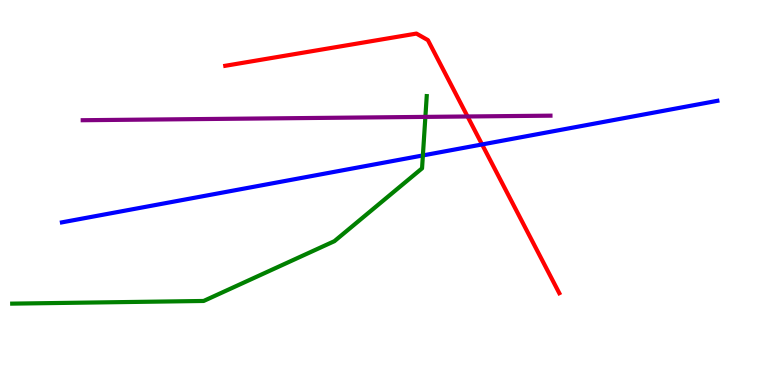[{'lines': ['blue', 'red'], 'intersections': [{'x': 6.22, 'y': 6.25}]}, {'lines': ['green', 'red'], 'intersections': []}, {'lines': ['purple', 'red'], 'intersections': [{'x': 6.03, 'y': 6.97}]}, {'lines': ['blue', 'green'], 'intersections': [{'x': 5.46, 'y': 5.96}]}, {'lines': ['blue', 'purple'], 'intersections': []}, {'lines': ['green', 'purple'], 'intersections': [{'x': 5.49, 'y': 6.96}]}]